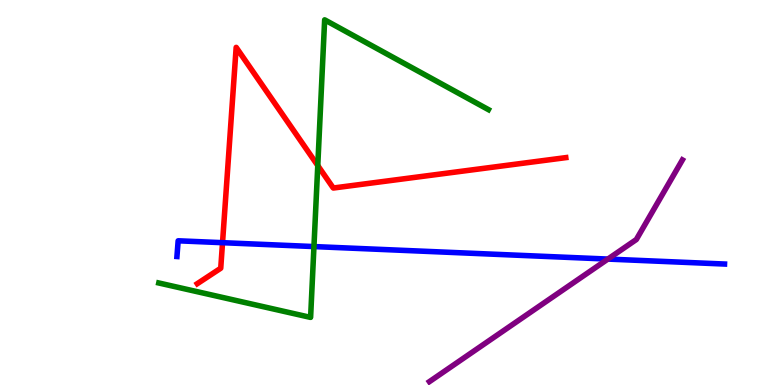[{'lines': ['blue', 'red'], 'intersections': [{'x': 2.87, 'y': 3.7}]}, {'lines': ['green', 'red'], 'intersections': [{'x': 4.1, 'y': 5.7}]}, {'lines': ['purple', 'red'], 'intersections': []}, {'lines': ['blue', 'green'], 'intersections': [{'x': 4.05, 'y': 3.6}]}, {'lines': ['blue', 'purple'], 'intersections': [{'x': 7.84, 'y': 3.27}]}, {'lines': ['green', 'purple'], 'intersections': []}]